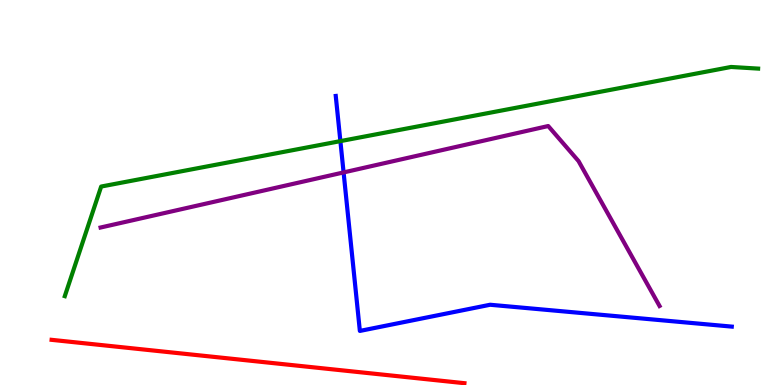[{'lines': ['blue', 'red'], 'intersections': []}, {'lines': ['green', 'red'], 'intersections': []}, {'lines': ['purple', 'red'], 'intersections': []}, {'lines': ['blue', 'green'], 'intersections': [{'x': 4.39, 'y': 6.33}]}, {'lines': ['blue', 'purple'], 'intersections': [{'x': 4.43, 'y': 5.52}]}, {'lines': ['green', 'purple'], 'intersections': []}]